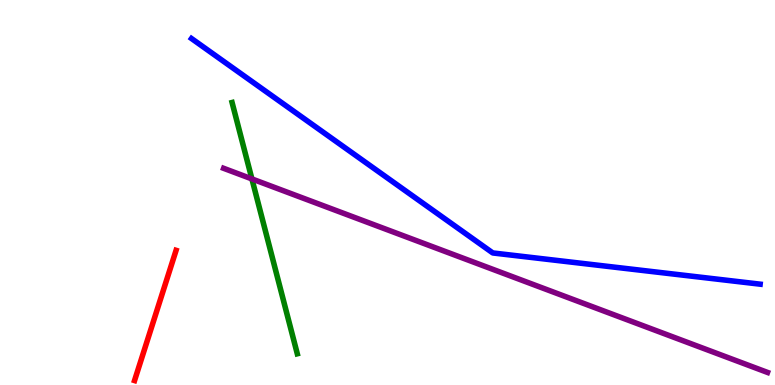[{'lines': ['blue', 'red'], 'intersections': []}, {'lines': ['green', 'red'], 'intersections': []}, {'lines': ['purple', 'red'], 'intersections': []}, {'lines': ['blue', 'green'], 'intersections': []}, {'lines': ['blue', 'purple'], 'intersections': []}, {'lines': ['green', 'purple'], 'intersections': [{'x': 3.25, 'y': 5.35}]}]